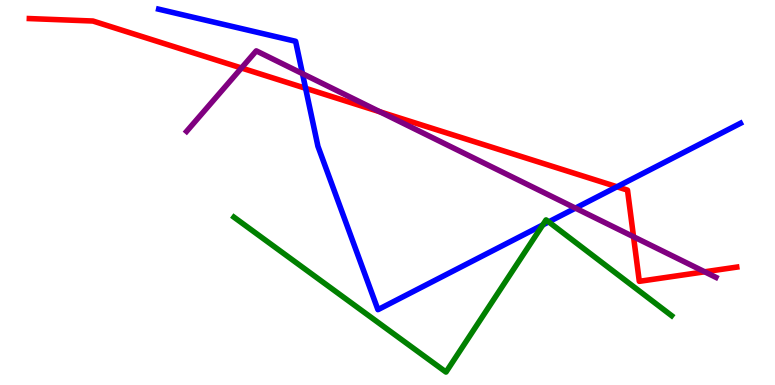[{'lines': ['blue', 'red'], 'intersections': [{'x': 3.94, 'y': 7.71}, {'x': 7.96, 'y': 5.15}]}, {'lines': ['green', 'red'], 'intersections': []}, {'lines': ['purple', 'red'], 'intersections': [{'x': 3.12, 'y': 8.23}, {'x': 4.9, 'y': 7.1}, {'x': 8.17, 'y': 3.85}, {'x': 9.09, 'y': 2.94}]}, {'lines': ['blue', 'green'], 'intersections': [{'x': 7.0, 'y': 4.16}, {'x': 7.08, 'y': 4.24}]}, {'lines': ['blue', 'purple'], 'intersections': [{'x': 3.9, 'y': 8.09}, {'x': 7.43, 'y': 4.59}]}, {'lines': ['green', 'purple'], 'intersections': []}]